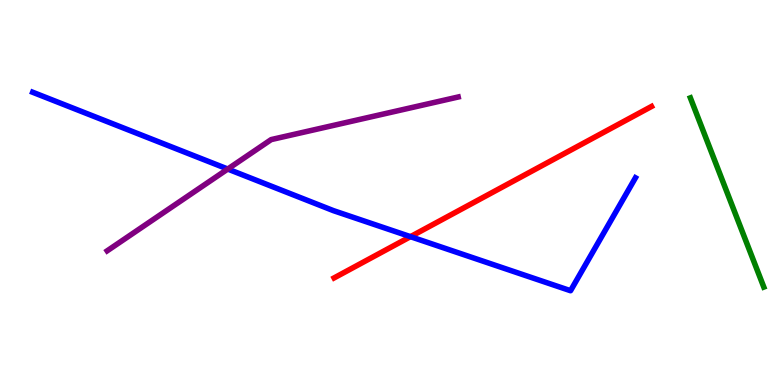[{'lines': ['blue', 'red'], 'intersections': [{'x': 5.3, 'y': 3.85}]}, {'lines': ['green', 'red'], 'intersections': []}, {'lines': ['purple', 'red'], 'intersections': []}, {'lines': ['blue', 'green'], 'intersections': []}, {'lines': ['blue', 'purple'], 'intersections': [{'x': 2.94, 'y': 5.61}]}, {'lines': ['green', 'purple'], 'intersections': []}]